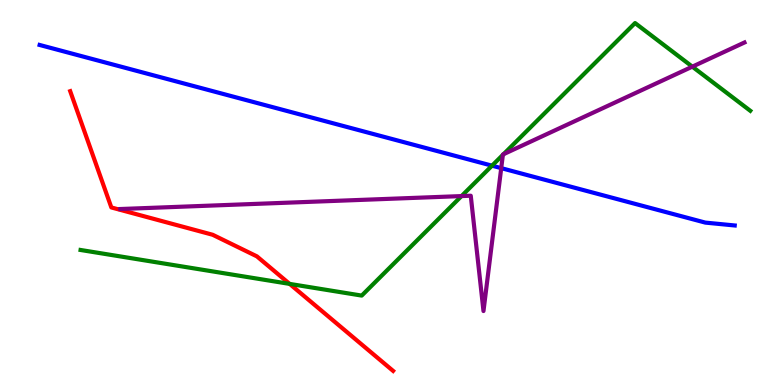[{'lines': ['blue', 'red'], 'intersections': []}, {'lines': ['green', 'red'], 'intersections': [{'x': 3.74, 'y': 2.63}]}, {'lines': ['purple', 'red'], 'intersections': []}, {'lines': ['blue', 'green'], 'intersections': [{'x': 6.35, 'y': 5.7}]}, {'lines': ['blue', 'purple'], 'intersections': [{'x': 6.47, 'y': 5.63}]}, {'lines': ['green', 'purple'], 'intersections': [{'x': 5.96, 'y': 4.91}, {'x': 6.49, 'y': 5.98}, {'x': 6.5, 'y': 6.0}, {'x': 8.93, 'y': 8.27}]}]